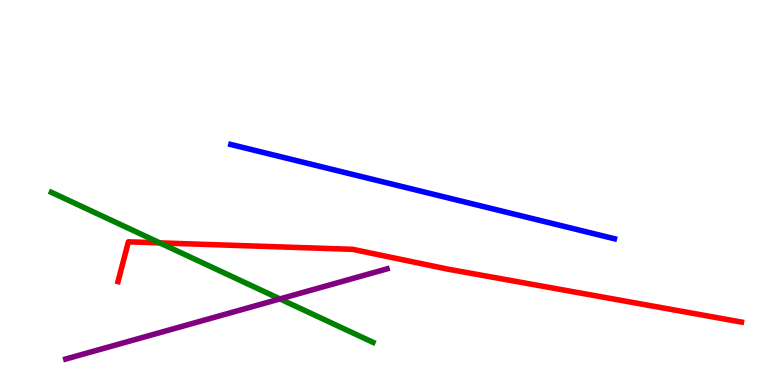[{'lines': ['blue', 'red'], 'intersections': []}, {'lines': ['green', 'red'], 'intersections': [{'x': 2.06, 'y': 3.69}]}, {'lines': ['purple', 'red'], 'intersections': []}, {'lines': ['blue', 'green'], 'intersections': []}, {'lines': ['blue', 'purple'], 'intersections': []}, {'lines': ['green', 'purple'], 'intersections': [{'x': 3.61, 'y': 2.24}]}]